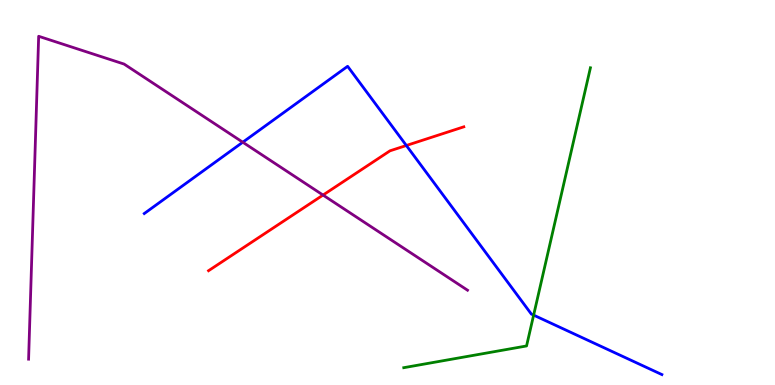[{'lines': ['blue', 'red'], 'intersections': [{'x': 5.24, 'y': 6.22}]}, {'lines': ['green', 'red'], 'intersections': []}, {'lines': ['purple', 'red'], 'intersections': [{'x': 4.17, 'y': 4.93}]}, {'lines': ['blue', 'green'], 'intersections': [{'x': 6.89, 'y': 1.81}]}, {'lines': ['blue', 'purple'], 'intersections': [{'x': 3.13, 'y': 6.31}]}, {'lines': ['green', 'purple'], 'intersections': []}]